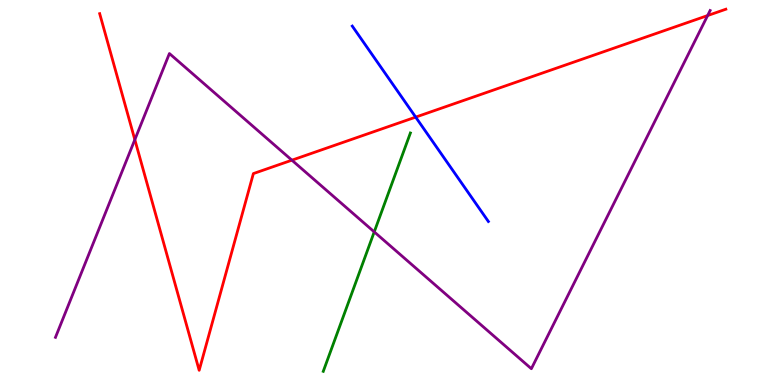[{'lines': ['blue', 'red'], 'intersections': [{'x': 5.36, 'y': 6.96}]}, {'lines': ['green', 'red'], 'intersections': []}, {'lines': ['purple', 'red'], 'intersections': [{'x': 1.74, 'y': 6.37}, {'x': 3.77, 'y': 5.84}, {'x': 9.13, 'y': 9.6}]}, {'lines': ['blue', 'green'], 'intersections': []}, {'lines': ['blue', 'purple'], 'intersections': []}, {'lines': ['green', 'purple'], 'intersections': [{'x': 4.83, 'y': 3.98}]}]